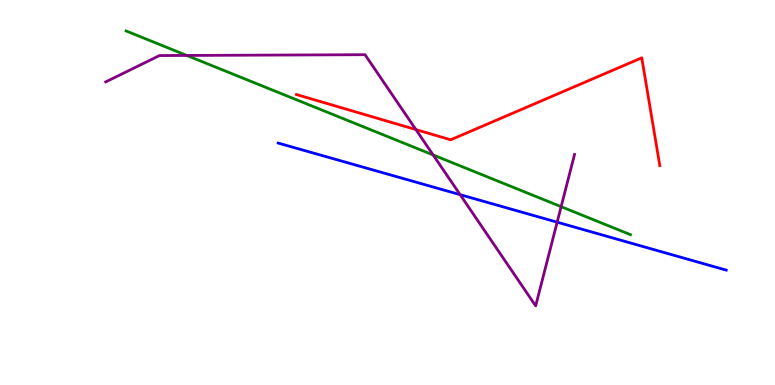[{'lines': ['blue', 'red'], 'intersections': []}, {'lines': ['green', 'red'], 'intersections': []}, {'lines': ['purple', 'red'], 'intersections': [{'x': 5.37, 'y': 6.63}]}, {'lines': ['blue', 'green'], 'intersections': []}, {'lines': ['blue', 'purple'], 'intersections': [{'x': 5.94, 'y': 4.94}, {'x': 7.19, 'y': 4.23}]}, {'lines': ['green', 'purple'], 'intersections': [{'x': 2.41, 'y': 8.56}, {'x': 5.59, 'y': 5.97}, {'x': 7.24, 'y': 4.63}]}]